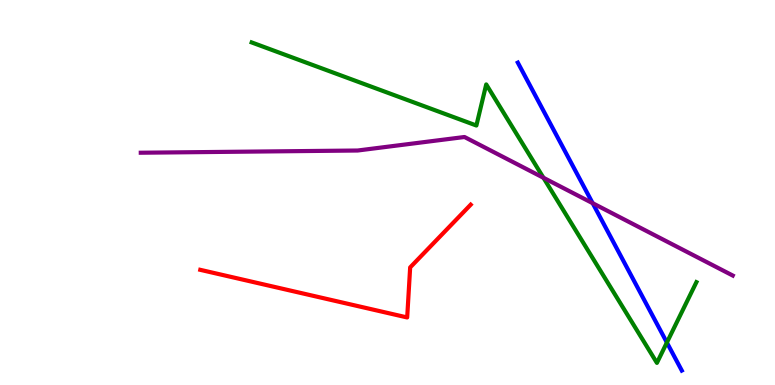[{'lines': ['blue', 'red'], 'intersections': []}, {'lines': ['green', 'red'], 'intersections': []}, {'lines': ['purple', 'red'], 'intersections': []}, {'lines': ['blue', 'green'], 'intersections': [{'x': 8.6, 'y': 1.1}]}, {'lines': ['blue', 'purple'], 'intersections': [{'x': 7.65, 'y': 4.72}]}, {'lines': ['green', 'purple'], 'intersections': [{'x': 7.01, 'y': 5.38}]}]